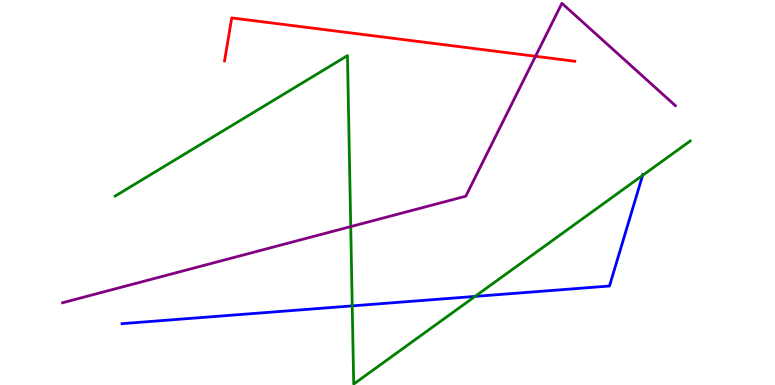[{'lines': ['blue', 'red'], 'intersections': []}, {'lines': ['green', 'red'], 'intersections': []}, {'lines': ['purple', 'red'], 'intersections': [{'x': 6.91, 'y': 8.54}]}, {'lines': ['blue', 'green'], 'intersections': [{'x': 4.54, 'y': 2.06}, {'x': 6.13, 'y': 2.3}, {'x': 8.29, 'y': 5.44}]}, {'lines': ['blue', 'purple'], 'intersections': []}, {'lines': ['green', 'purple'], 'intersections': [{'x': 4.53, 'y': 4.11}]}]